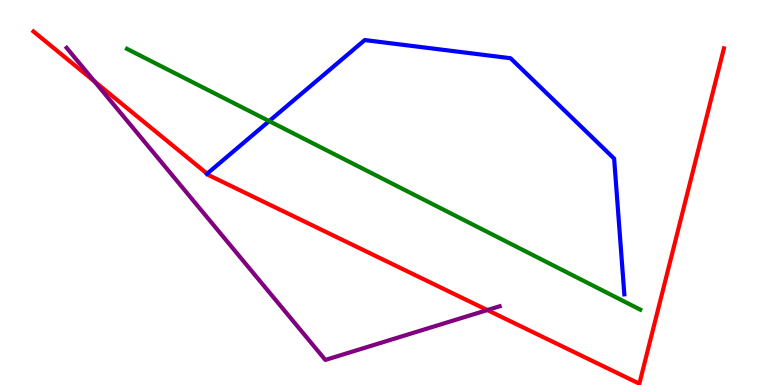[{'lines': ['blue', 'red'], 'intersections': [{'x': 2.67, 'y': 5.49}]}, {'lines': ['green', 'red'], 'intersections': []}, {'lines': ['purple', 'red'], 'intersections': [{'x': 1.22, 'y': 7.88}, {'x': 6.29, 'y': 1.95}]}, {'lines': ['blue', 'green'], 'intersections': [{'x': 3.47, 'y': 6.85}]}, {'lines': ['blue', 'purple'], 'intersections': []}, {'lines': ['green', 'purple'], 'intersections': []}]